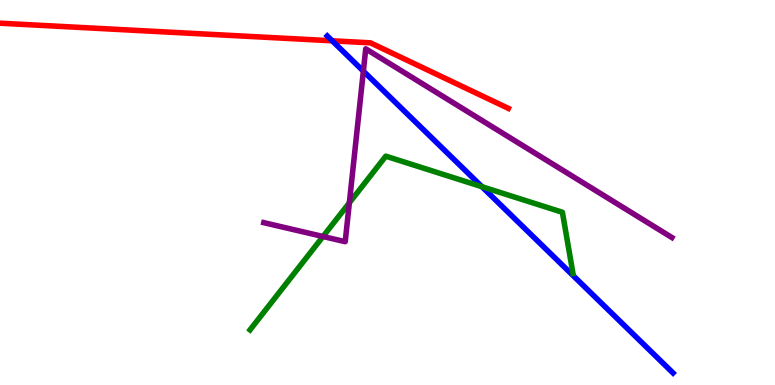[{'lines': ['blue', 'red'], 'intersections': [{'x': 4.29, 'y': 8.94}]}, {'lines': ['green', 'red'], 'intersections': []}, {'lines': ['purple', 'red'], 'intersections': []}, {'lines': ['blue', 'green'], 'intersections': [{'x': 6.22, 'y': 5.15}]}, {'lines': ['blue', 'purple'], 'intersections': [{'x': 4.69, 'y': 8.15}]}, {'lines': ['green', 'purple'], 'intersections': [{'x': 4.17, 'y': 3.86}, {'x': 4.51, 'y': 4.73}]}]